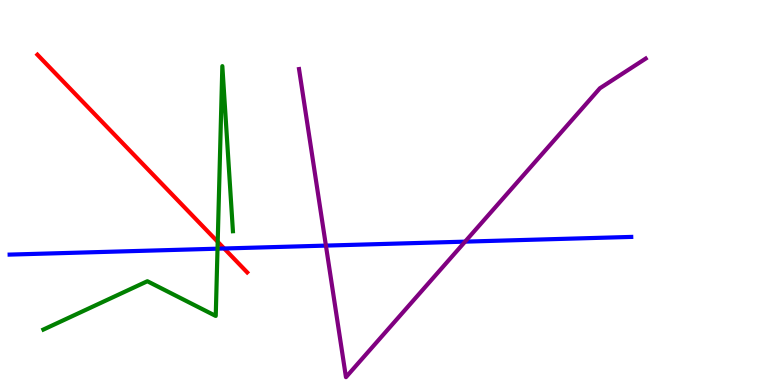[{'lines': ['blue', 'red'], 'intersections': [{'x': 2.89, 'y': 3.55}]}, {'lines': ['green', 'red'], 'intersections': [{'x': 2.81, 'y': 3.72}]}, {'lines': ['purple', 'red'], 'intersections': []}, {'lines': ['blue', 'green'], 'intersections': [{'x': 2.81, 'y': 3.54}]}, {'lines': ['blue', 'purple'], 'intersections': [{'x': 4.21, 'y': 3.62}, {'x': 6.0, 'y': 3.72}]}, {'lines': ['green', 'purple'], 'intersections': []}]